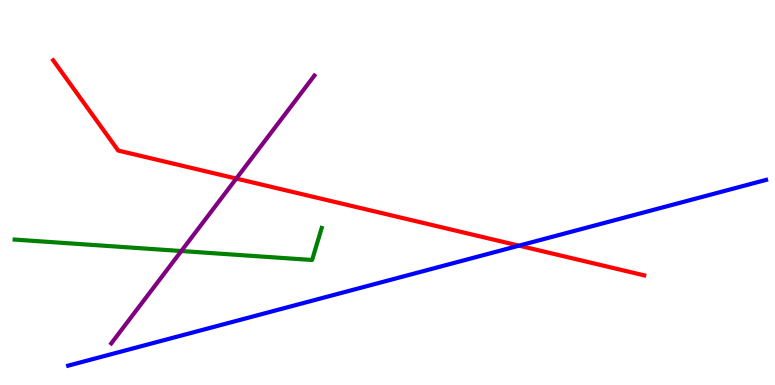[{'lines': ['blue', 'red'], 'intersections': [{'x': 6.7, 'y': 3.62}]}, {'lines': ['green', 'red'], 'intersections': []}, {'lines': ['purple', 'red'], 'intersections': [{'x': 3.05, 'y': 5.36}]}, {'lines': ['blue', 'green'], 'intersections': []}, {'lines': ['blue', 'purple'], 'intersections': []}, {'lines': ['green', 'purple'], 'intersections': [{'x': 2.34, 'y': 3.48}]}]